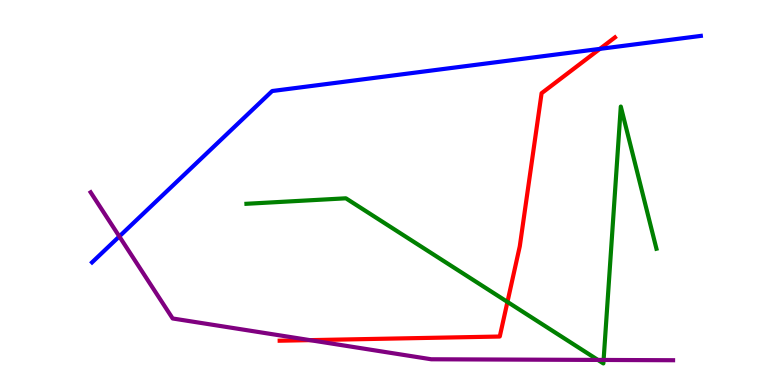[{'lines': ['blue', 'red'], 'intersections': [{'x': 7.74, 'y': 8.73}]}, {'lines': ['green', 'red'], 'intersections': [{'x': 6.55, 'y': 2.16}]}, {'lines': ['purple', 'red'], 'intersections': [{'x': 4.0, 'y': 1.17}]}, {'lines': ['blue', 'green'], 'intersections': []}, {'lines': ['blue', 'purple'], 'intersections': [{'x': 1.54, 'y': 3.86}]}, {'lines': ['green', 'purple'], 'intersections': [{'x': 7.71, 'y': 0.651}, {'x': 7.79, 'y': 0.651}]}]